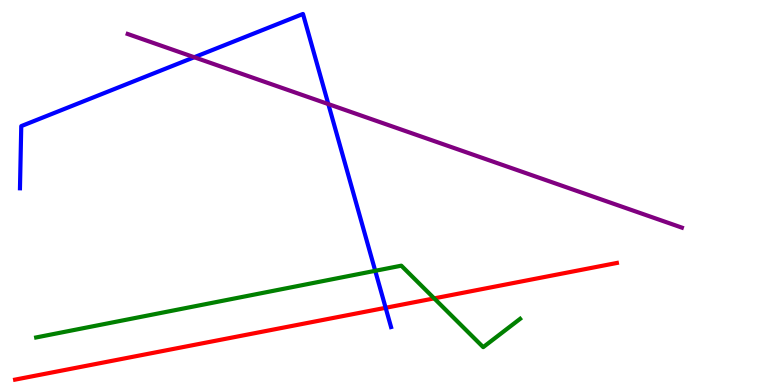[{'lines': ['blue', 'red'], 'intersections': [{'x': 4.98, 'y': 2.01}]}, {'lines': ['green', 'red'], 'intersections': [{'x': 5.6, 'y': 2.25}]}, {'lines': ['purple', 'red'], 'intersections': []}, {'lines': ['blue', 'green'], 'intersections': [{'x': 4.84, 'y': 2.97}]}, {'lines': ['blue', 'purple'], 'intersections': [{'x': 2.51, 'y': 8.51}, {'x': 4.24, 'y': 7.3}]}, {'lines': ['green', 'purple'], 'intersections': []}]